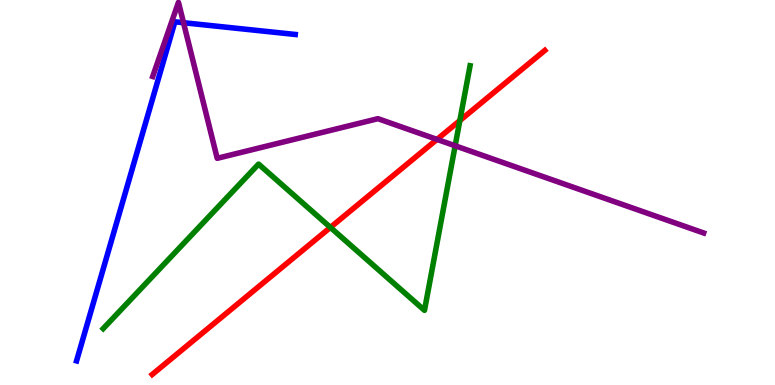[{'lines': ['blue', 'red'], 'intersections': []}, {'lines': ['green', 'red'], 'intersections': [{'x': 4.26, 'y': 4.09}, {'x': 5.93, 'y': 6.87}]}, {'lines': ['purple', 'red'], 'intersections': [{'x': 5.64, 'y': 6.38}]}, {'lines': ['blue', 'green'], 'intersections': []}, {'lines': ['blue', 'purple'], 'intersections': [{'x': 2.37, 'y': 9.41}]}, {'lines': ['green', 'purple'], 'intersections': [{'x': 5.87, 'y': 6.21}]}]